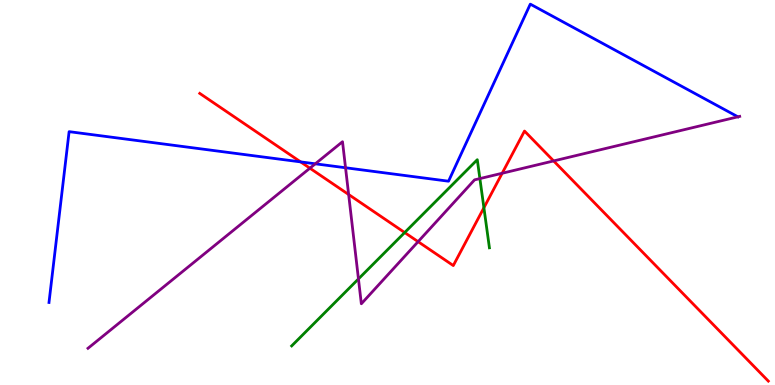[{'lines': ['blue', 'red'], 'intersections': [{'x': 3.88, 'y': 5.8}]}, {'lines': ['green', 'red'], 'intersections': [{'x': 5.22, 'y': 3.96}, {'x': 6.24, 'y': 4.6}]}, {'lines': ['purple', 'red'], 'intersections': [{'x': 4.0, 'y': 5.63}, {'x': 4.5, 'y': 4.95}, {'x': 5.39, 'y': 3.72}, {'x': 6.48, 'y': 5.5}, {'x': 7.14, 'y': 5.82}]}, {'lines': ['blue', 'green'], 'intersections': []}, {'lines': ['blue', 'purple'], 'intersections': [{'x': 4.07, 'y': 5.75}, {'x': 4.46, 'y': 5.64}, {'x': 9.52, 'y': 6.97}]}, {'lines': ['green', 'purple'], 'intersections': [{'x': 4.63, 'y': 2.76}, {'x': 6.19, 'y': 5.36}]}]